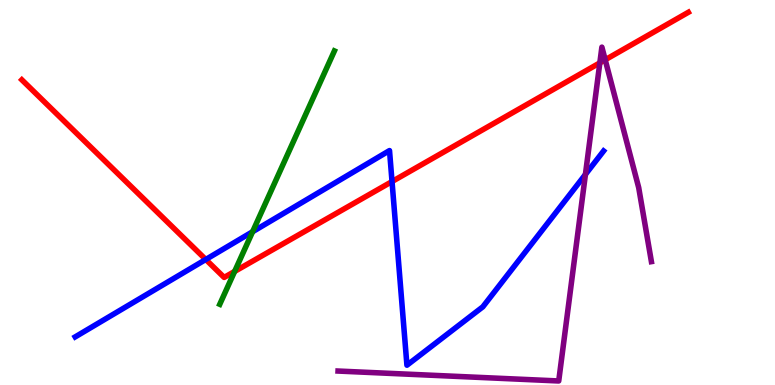[{'lines': ['blue', 'red'], 'intersections': [{'x': 2.66, 'y': 3.26}, {'x': 5.06, 'y': 5.28}]}, {'lines': ['green', 'red'], 'intersections': [{'x': 3.03, 'y': 2.95}]}, {'lines': ['purple', 'red'], 'intersections': [{'x': 7.74, 'y': 8.37}, {'x': 7.81, 'y': 8.45}]}, {'lines': ['blue', 'green'], 'intersections': [{'x': 3.26, 'y': 3.98}]}, {'lines': ['blue', 'purple'], 'intersections': [{'x': 7.55, 'y': 5.47}]}, {'lines': ['green', 'purple'], 'intersections': []}]